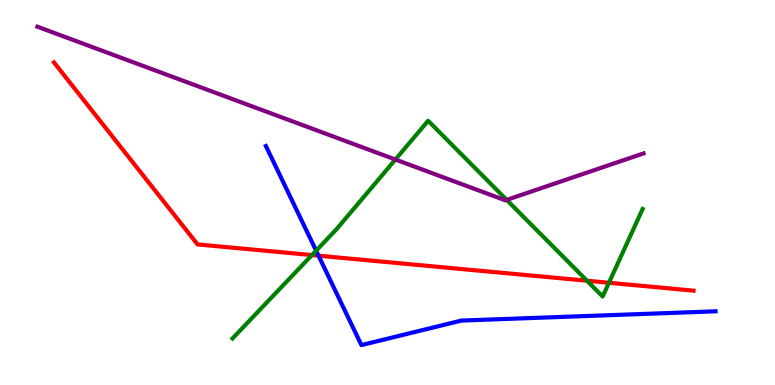[{'lines': ['blue', 'red'], 'intersections': [{'x': 4.11, 'y': 3.36}]}, {'lines': ['green', 'red'], 'intersections': [{'x': 4.02, 'y': 3.37}, {'x': 7.57, 'y': 2.71}, {'x': 7.86, 'y': 2.66}]}, {'lines': ['purple', 'red'], 'intersections': []}, {'lines': ['blue', 'green'], 'intersections': [{'x': 4.08, 'y': 3.49}]}, {'lines': ['blue', 'purple'], 'intersections': []}, {'lines': ['green', 'purple'], 'intersections': [{'x': 5.1, 'y': 5.86}, {'x': 6.54, 'y': 4.81}]}]